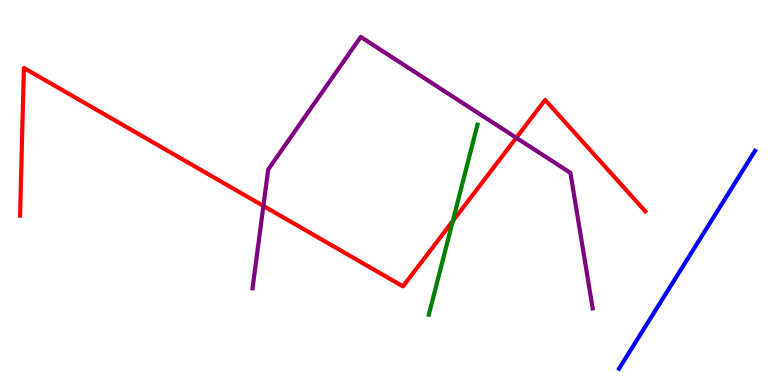[{'lines': ['blue', 'red'], 'intersections': []}, {'lines': ['green', 'red'], 'intersections': [{'x': 5.84, 'y': 4.26}]}, {'lines': ['purple', 'red'], 'intersections': [{'x': 3.4, 'y': 4.65}, {'x': 6.66, 'y': 6.42}]}, {'lines': ['blue', 'green'], 'intersections': []}, {'lines': ['blue', 'purple'], 'intersections': []}, {'lines': ['green', 'purple'], 'intersections': []}]